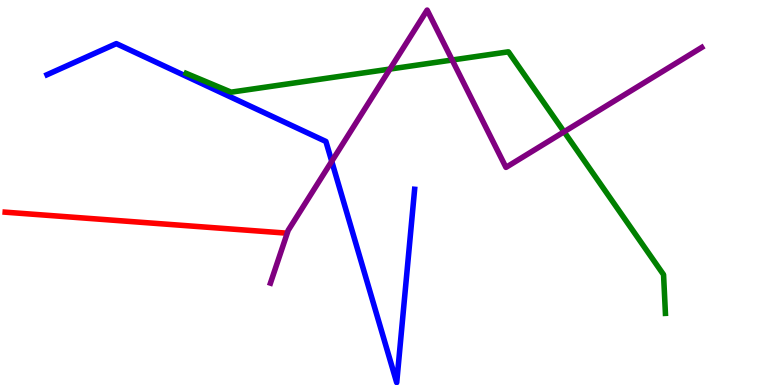[{'lines': ['blue', 'red'], 'intersections': []}, {'lines': ['green', 'red'], 'intersections': []}, {'lines': ['purple', 'red'], 'intersections': []}, {'lines': ['blue', 'green'], 'intersections': []}, {'lines': ['blue', 'purple'], 'intersections': [{'x': 4.28, 'y': 5.81}]}, {'lines': ['green', 'purple'], 'intersections': [{'x': 5.03, 'y': 8.21}, {'x': 5.83, 'y': 8.44}, {'x': 7.28, 'y': 6.58}]}]